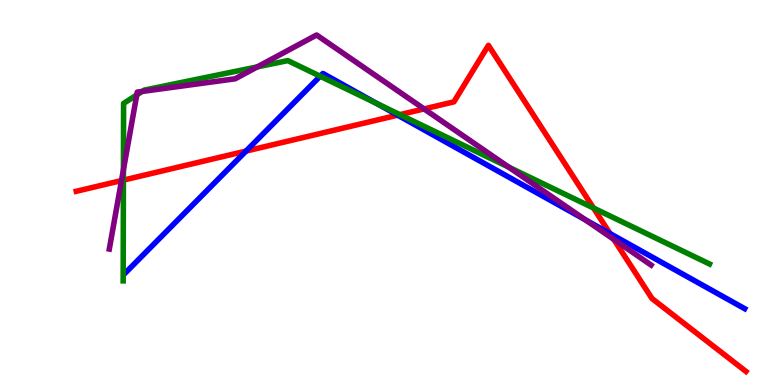[{'lines': ['blue', 'red'], 'intersections': [{'x': 3.17, 'y': 6.08}, {'x': 5.13, 'y': 7.01}, {'x': 7.87, 'y': 3.93}]}, {'lines': ['green', 'red'], 'intersections': [{'x': 1.59, 'y': 5.32}, {'x': 5.16, 'y': 7.02}, {'x': 7.66, 'y': 4.6}]}, {'lines': ['purple', 'red'], 'intersections': [{'x': 1.57, 'y': 5.31}, {'x': 5.47, 'y': 7.17}, {'x': 7.92, 'y': 3.78}]}, {'lines': ['blue', 'green'], 'intersections': [{'x': 4.13, 'y': 8.02}, {'x': 4.86, 'y': 7.31}]}, {'lines': ['blue', 'purple'], 'intersections': [{'x': 7.55, 'y': 4.29}]}, {'lines': ['green', 'purple'], 'intersections': [{'x': 1.59, 'y': 5.59}, {'x': 1.76, 'y': 7.53}, {'x': 1.83, 'y': 7.63}, {'x': 3.32, 'y': 8.26}, {'x': 6.57, 'y': 5.66}]}]